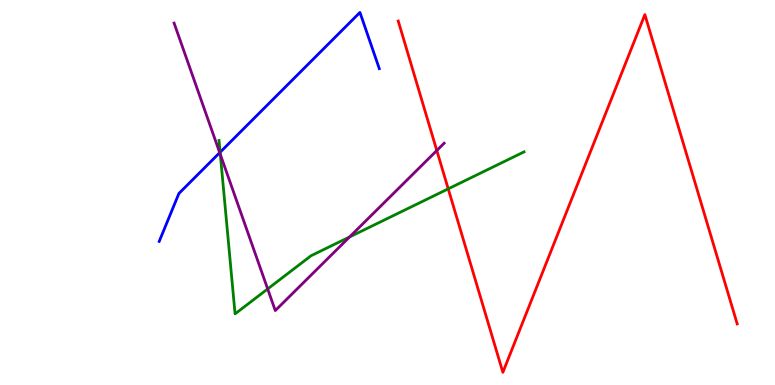[{'lines': ['blue', 'red'], 'intersections': []}, {'lines': ['green', 'red'], 'intersections': [{'x': 5.78, 'y': 5.09}]}, {'lines': ['purple', 'red'], 'intersections': [{'x': 5.64, 'y': 6.09}]}, {'lines': ['blue', 'green'], 'intersections': [{'x': 2.84, 'y': 6.05}]}, {'lines': ['blue', 'purple'], 'intersections': [{'x': 2.83, 'y': 6.03}]}, {'lines': ['green', 'purple'], 'intersections': [{'x': 2.84, 'y': 5.99}, {'x': 3.45, 'y': 2.5}, {'x': 4.51, 'y': 3.85}]}]